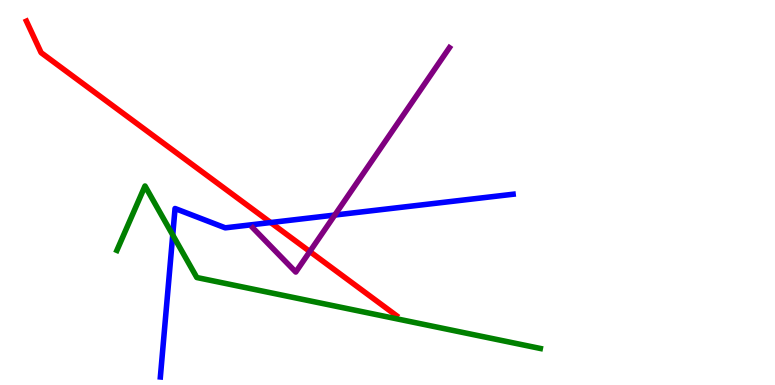[{'lines': ['blue', 'red'], 'intersections': [{'x': 3.49, 'y': 4.22}]}, {'lines': ['green', 'red'], 'intersections': []}, {'lines': ['purple', 'red'], 'intersections': [{'x': 4.0, 'y': 3.47}]}, {'lines': ['blue', 'green'], 'intersections': [{'x': 2.23, 'y': 3.9}]}, {'lines': ['blue', 'purple'], 'intersections': [{'x': 4.32, 'y': 4.41}]}, {'lines': ['green', 'purple'], 'intersections': []}]